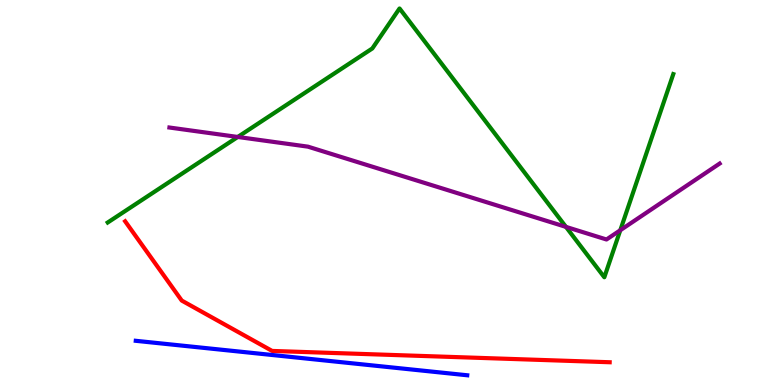[{'lines': ['blue', 'red'], 'intersections': []}, {'lines': ['green', 'red'], 'intersections': []}, {'lines': ['purple', 'red'], 'intersections': []}, {'lines': ['blue', 'green'], 'intersections': []}, {'lines': ['blue', 'purple'], 'intersections': []}, {'lines': ['green', 'purple'], 'intersections': [{'x': 3.07, 'y': 6.44}, {'x': 7.3, 'y': 4.11}, {'x': 8.0, 'y': 4.02}]}]